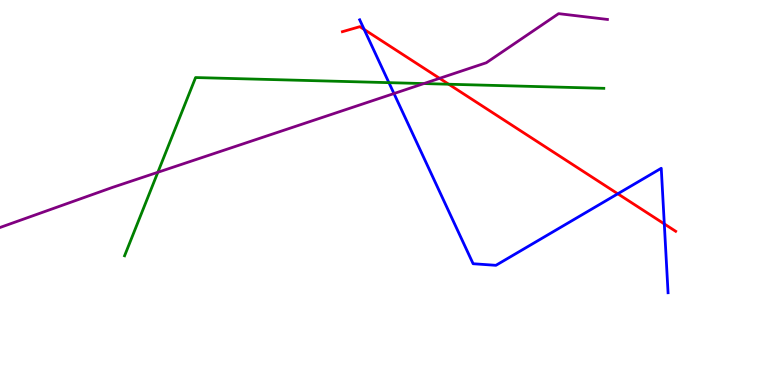[{'lines': ['blue', 'red'], 'intersections': [{'x': 4.7, 'y': 9.23}, {'x': 7.97, 'y': 4.97}, {'x': 8.57, 'y': 4.18}]}, {'lines': ['green', 'red'], 'intersections': [{'x': 5.79, 'y': 7.81}]}, {'lines': ['purple', 'red'], 'intersections': [{'x': 5.67, 'y': 7.97}]}, {'lines': ['blue', 'green'], 'intersections': [{'x': 5.02, 'y': 7.85}]}, {'lines': ['blue', 'purple'], 'intersections': [{'x': 5.08, 'y': 7.57}]}, {'lines': ['green', 'purple'], 'intersections': [{'x': 2.04, 'y': 5.53}, {'x': 5.47, 'y': 7.83}]}]